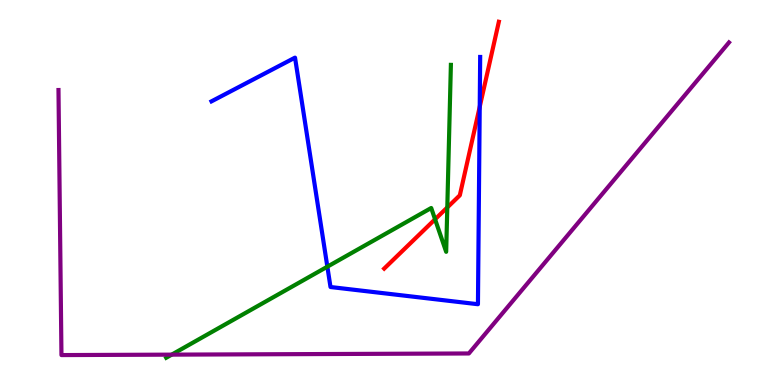[{'lines': ['blue', 'red'], 'intersections': [{'x': 6.19, 'y': 7.23}]}, {'lines': ['green', 'red'], 'intersections': [{'x': 5.61, 'y': 4.3}, {'x': 5.77, 'y': 4.61}]}, {'lines': ['purple', 'red'], 'intersections': []}, {'lines': ['blue', 'green'], 'intersections': [{'x': 4.22, 'y': 3.07}]}, {'lines': ['blue', 'purple'], 'intersections': []}, {'lines': ['green', 'purple'], 'intersections': [{'x': 2.22, 'y': 0.789}]}]